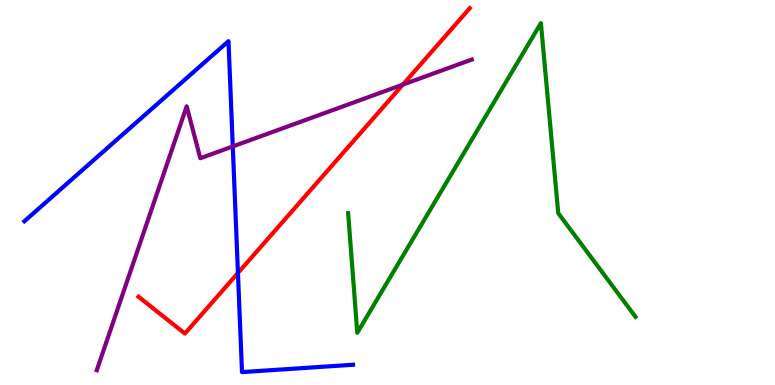[{'lines': ['blue', 'red'], 'intersections': [{'x': 3.07, 'y': 2.91}]}, {'lines': ['green', 'red'], 'intersections': []}, {'lines': ['purple', 'red'], 'intersections': [{'x': 5.2, 'y': 7.8}]}, {'lines': ['blue', 'green'], 'intersections': []}, {'lines': ['blue', 'purple'], 'intersections': [{'x': 3.0, 'y': 6.2}]}, {'lines': ['green', 'purple'], 'intersections': []}]